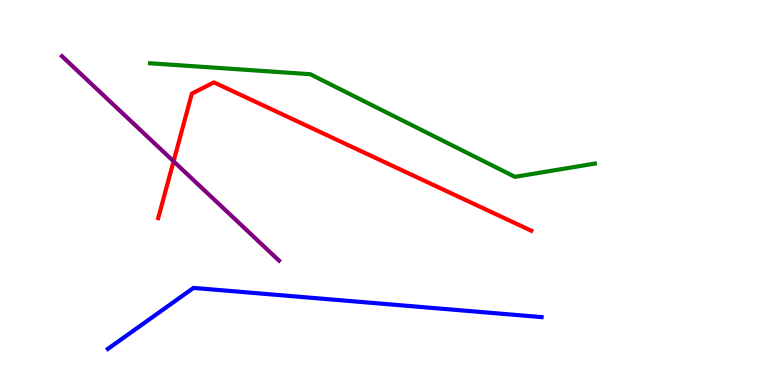[{'lines': ['blue', 'red'], 'intersections': []}, {'lines': ['green', 'red'], 'intersections': []}, {'lines': ['purple', 'red'], 'intersections': [{'x': 2.24, 'y': 5.81}]}, {'lines': ['blue', 'green'], 'intersections': []}, {'lines': ['blue', 'purple'], 'intersections': []}, {'lines': ['green', 'purple'], 'intersections': []}]